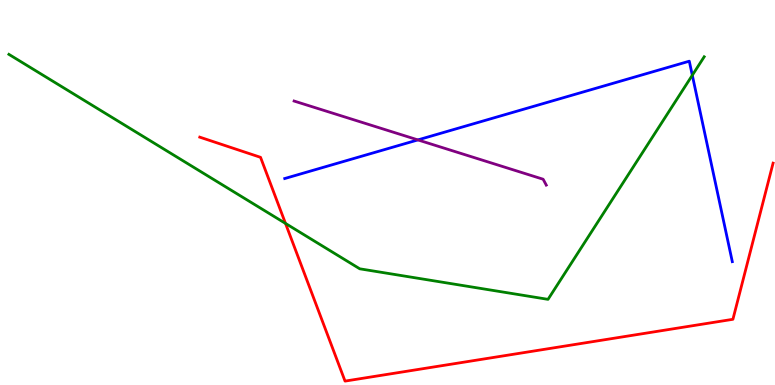[{'lines': ['blue', 'red'], 'intersections': []}, {'lines': ['green', 'red'], 'intersections': [{'x': 3.68, 'y': 4.2}]}, {'lines': ['purple', 'red'], 'intersections': []}, {'lines': ['blue', 'green'], 'intersections': [{'x': 8.93, 'y': 8.05}]}, {'lines': ['blue', 'purple'], 'intersections': [{'x': 5.39, 'y': 6.37}]}, {'lines': ['green', 'purple'], 'intersections': []}]